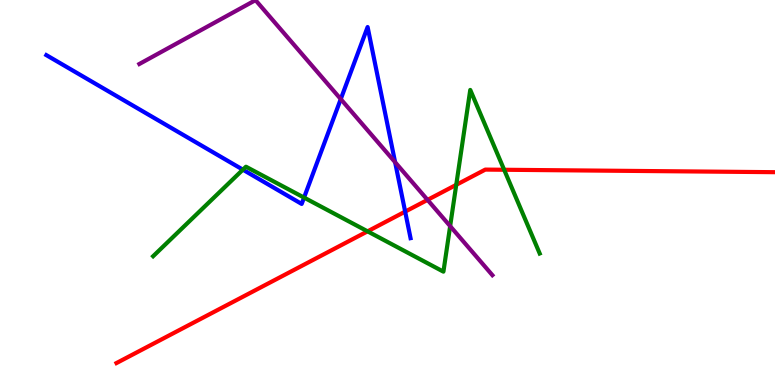[{'lines': ['blue', 'red'], 'intersections': [{'x': 5.23, 'y': 4.5}]}, {'lines': ['green', 'red'], 'intersections': [{'x': 4.74, 'y': 3.99}, {'x': 5.89, 'y': 5.2}, {'x': 6.51, 'y': 5.59}]}, {'lines': ['purple', 'red'], 'intersections': [{'x': 5.52, 'y': 4.81}]}, {'lines': ['blue', 'green'], 'intersections': [{'x': 3.13, 'y': 5.59}, {'x': 3.92, 'y': 4.87}]}, {'lines': ['blue', 'purple'], 'intersections': [{'x': 4.4, 'y': 7.43}, {'x': 5.1, 'y': 5.79}]}, {'lines': ['green', 'purple'], 'intersections': [{'x': 5.81, 'y': 4.13}]}]